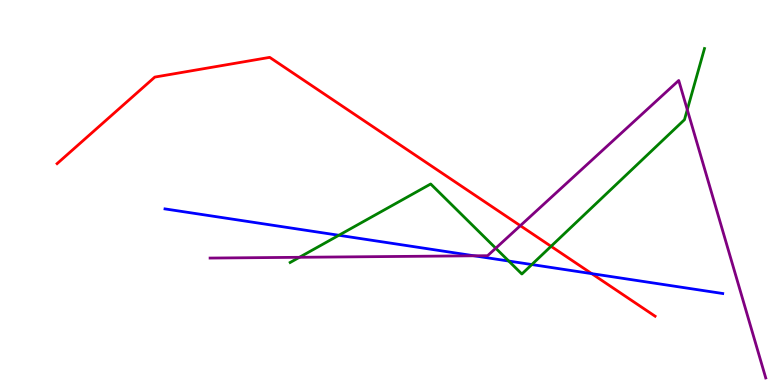[{'lines': ['blue', 'red'], 'intersections': [{'x': 7.64, 'y': 2.89}]}, {'lines': ['green', 'red'], 'intersections': [{'x': 7.11, 'y': 3.6}]}, {'lines': ['purple', 'red'], 'intersections': [{'x': 6.71, 'y': 4.14}]}, {'lines': ['blue', 'green'], 'intersections': [{'x': 4.37, 'y': 3.89}, {'x': 6.56, 'y': 3.22}, {'x': 6.86, 'y': 3.13}]}, {'lines': ['blue', 'purple'], 'intersections': [{'x': 6.12, 'y': 3.36}]}, {'lines': ['green', 'purple'], 'intersections': [{'x': 3.86, 'y': 3.32}, {'x': 6.4, 'y': 3.55}, {'x': 8.87, 'y': 7.15}]}]